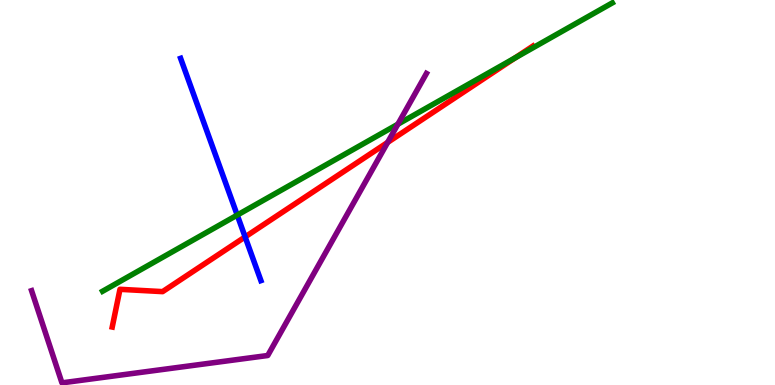[{'lines': ['blue', 'red'], 'intersections': [{'x': 3.16, 'y': 3.85}]}, {'lines': ['green', 'red'], 'intersections': [{'x': 6.65, 'y': 8.5}]}, {'lines': ['purple', 'red'], 'intersections': [{'x': 5.0, 'y': 6.3}]}, {'lines': ['blue', 'green'], 'intersections': [{'x': 3.06, 'y': 4.41}]}, {'lines': ['blue', 'purple'], 'intersections': []}, {'lines': ['green', 'purple'], 'intersections': [{'x': 5.13, 'y': 6.77}]}]